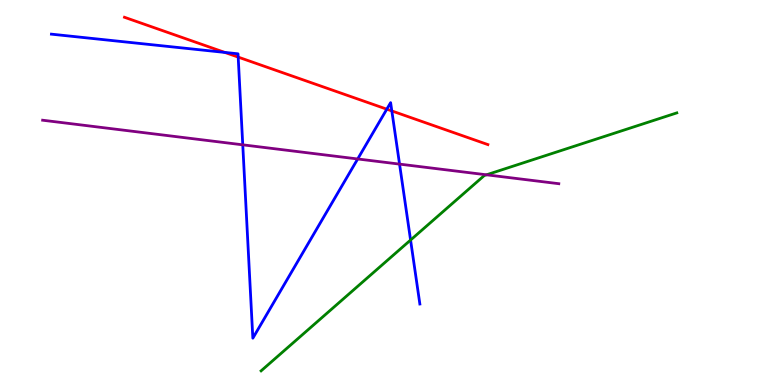[{'lines': ['blue', 'red'], 'intersections': [{'x': 2.9, 'y': 8.64}, {'x': 3.07, 'y': 8.52}, {'x': 4.99, 'y': 7.16}, {'x': 5.06, 'y': 7.12}]}, {'lines': ['green', 'red'], 'intersections': []}, {'lines': ['purple', 'red'], 'intersections': []}, {'lines': ['blue', 'green'], 'intersections': [{'x': 5.3, 'y': 3.77}]}, {'lines': ['blue', 'purple'], 'intersections': [{'x': 3.13, 'y': 6.24}, {'x': 4.62, 'y': 5.87}, {'x': 5.16, 'y': 5.74}]}, {'lines': ['green', 'purple'], 'intersections': [{'x': 6.28, 'y': 5.46}]}]